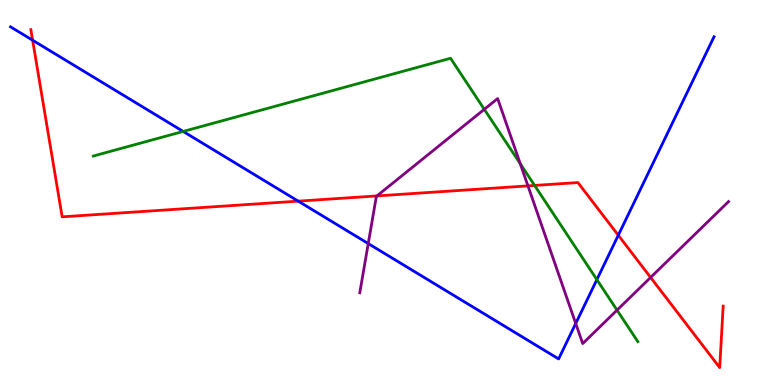[{'lines': ['blue', 'red'], 'intersections': [{'x': 0.421, 'y': 8.96}, {'x': 3.85, 'y': 4.78}, {'x': 7.98, 'y': 3.89}]}, {'lines': ['green', 'red'], 'intersections': [{'x': 6.9, 'y': 5.18}]}, {'lines': ['purple', 'red'], 'intersections': [{'x': 4.86, 'y': 4.91}, {'x': 6.81, 'y': 5.17}, {'x': 8.4, 'y': 2.79}]}, {'lines': ['blue', 'green'], 'intersections': [{'x': 2.36, 'y': 6.59}, {'x': 7.7, 'y': 2.74}]}, {'lines': ['blue', 'purple'], 'intersections': [{'x': 4.75, 'y': 3.67}, {'x': 7.43, 'y': 1.6}]}, {'lines': ['green', 'purple'], 'intersections': [{'x': 6.25, 'y': 7.16}, {'x': 6.71, 'y': 5.75}, {'x': 7.96, 'y': 1.94}]}]